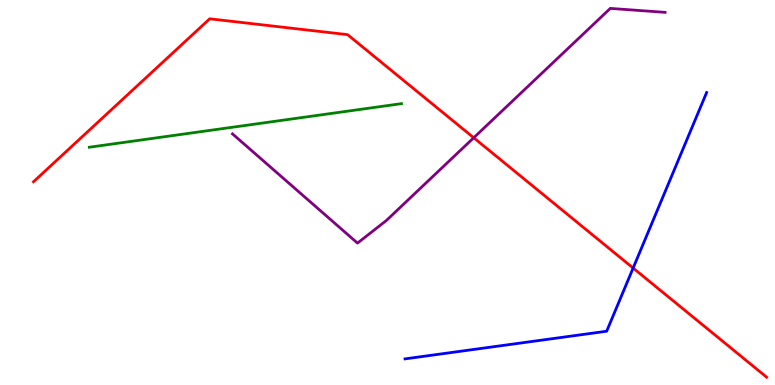[{'lines': ['blue', 'red'], 'intersections': [{'x': 8.17, 'y': 3.04}]}, {'lines': ['green', 'red'], 'intersections': []}, {'lines': ['purple', 'red'], 'intersections': [{'x': 6.11, 'y': 6.42}]}, {'lines': ['blue', 'green'], 'intersections': []}, {'lines': ['blue', 'purple'], 'intersections': []}, {'lines': ['green', 'purple'], 'intersections': []}]